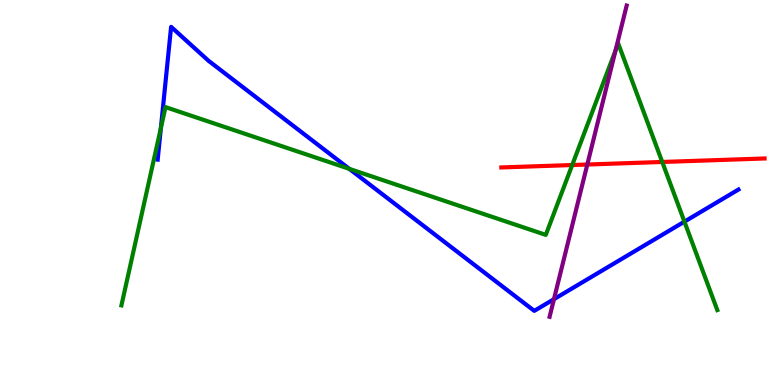[{'lines': ['blue', 'red'], 'intersections': []}, {'lines': ['green', 'red'], 'intersections': [{'x': 7.38, 'y': 5.71}, {'x': 8.55, 'y': 5.79}]}, {'lines': ['purple', 'red'], 'intersections': [{'x': 7.58, 'y': 5.73}]}, {'lines': ['blue', 'green'], 'intersections': [{'x': 2.08, 'y': 6.67}, {'x': 4.51, 'y': 5.61}, {'x': 8.83, 'y': 4.24}]}, {'lines': ['blue', 'purple'], 'intersections': [{'x': 7.15, 'y': 2.23}]}, {'lines': ['green', 'purple'], 'intersections': [{'x': 7.94, 'y': 8.69}]}]